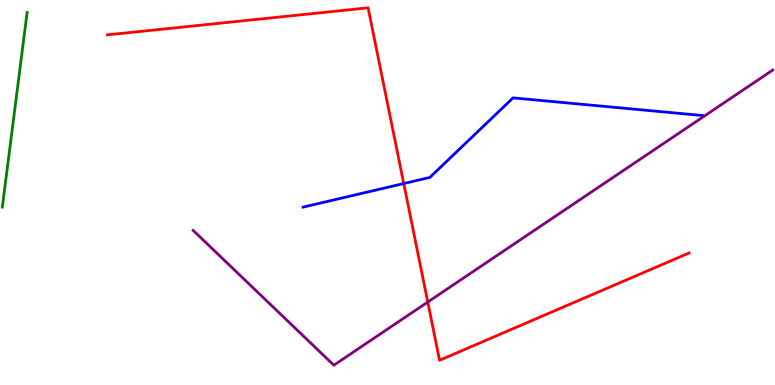[{'lines': ['blue', 'red'], 'intersections': [{'x': 5.21, 'y': 5.23}]}, {'lines': ['green', 'red'], 'intersections': []}, {'lines': ['purple', 'red'], 'intersections': [{'x': 5.52, 'y': 2.15}]}, {'lines': ['blue', 'green'], 'intersections': []}, {'lines': ['blue', 'purple'], 'intersections': []}, {'lines': ['green', 'purple'], 'intersections': []}]